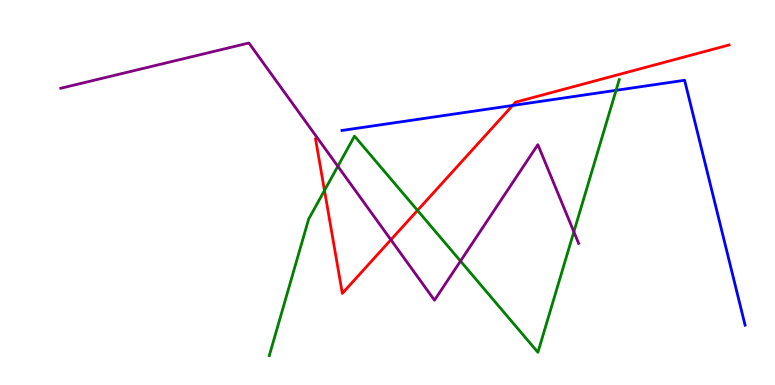[{'lines': ['blue', 'red'], 'intersections': [{'x': 6.61, 'y': 7.26}]}, {'lines': ['green', 'red'], 'intersections': [{'x': 4.19, 'y': 5.05}, {'x': 5.39, 'y': 4.54}]}, {'lines': ['purple', 'red'], 'intersections': [{'x': 5.04, 'y': 3.77}]}, {'lines': ['blue', 'green'], 'intersections': [{'x': 7.95, 'y': 7.65}]}, {'lines': ['blue', 'purple'], 'intersections': []}, {'lines': ['green', 'purple'], 'intersections': [{'x': 4.36, 'y': 5.68}, {'x': 5.94, 'y': 3.22}, {'x': 7.4, 'y': 3.98}]}]